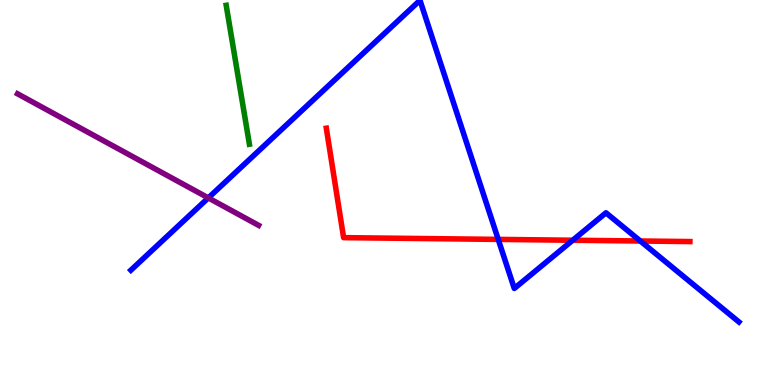[{'lines': ['blue', 'red'], 'intersections': [{'x': 6.43, 'y': 3.78}, {'x': 7.39, 'y': 3.76}, {'x': 8.26, 'y': 3.74}]}, {'lines': ['green', 'red'], 'intersections': []}, {'lines': ['purple', 'red'], 'intersections': []}, {'lines': ['blue', 'green'], 'intersections': []}, {'lines': ['blue', 'purple'], 'intersections': [{'x': 2.69, 'y': 4.86}]}, {'lines': ['green', 'purple'], 'intersections': []}]